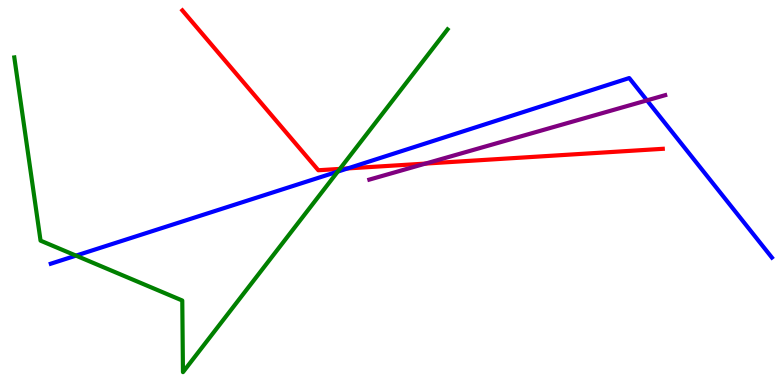[{'lines': ['blue', 'red'], 'intersections': [{'x': 4.49, 'y': 5.63}]}, {'lines': ['green', 'red'], 'intersections': [{'x': 4.39, 'y': 5.61}]}, {'lines': ['purple', 'red'], 'intersections': [{'x': 5.49, 'y': 5.75}]}, {'lines': ['blue', 'green'], 'intersections': [{'x': 0.981, 'y': 3.36}, {'x': 4.36, 'y': 5.54}]}, {'lines': ['blue', 'purple'], 'intersections': [{'x': 8.35, 'y': 7.39}]}, {'lines': ['green', 'purple'], 'intersections': []}]